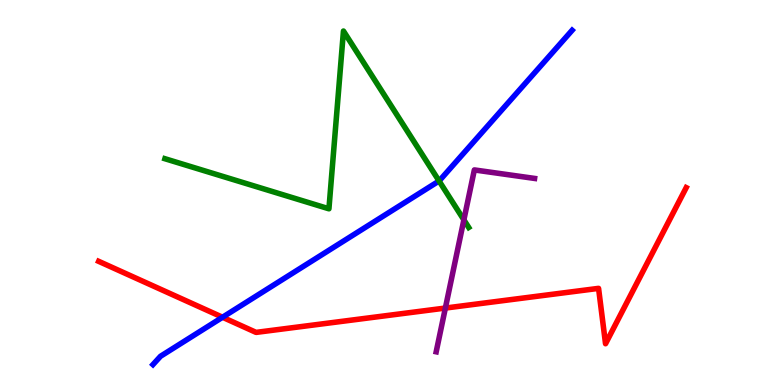[{'lines': ['blue', 'red'], 'intersections': [{'x': 2.87, 'y': 1.76}]}, {'lines': ['green', 'red'], 'intersections': []}, {'lines': ['purple', 'red'], 'intersections': [{'x': 5.75, 'y': 2.0}]}, {'lines': ['blue', 'green'], 'intersections': [{'x': 5.67, 'y': 5.3}]}, {'lines': ['blue', 'purple'], 'intersections': []}, {'lines': ['green', 'purple'], 'intersections': [{'x': 5.99, 'y': 4.29}]}]